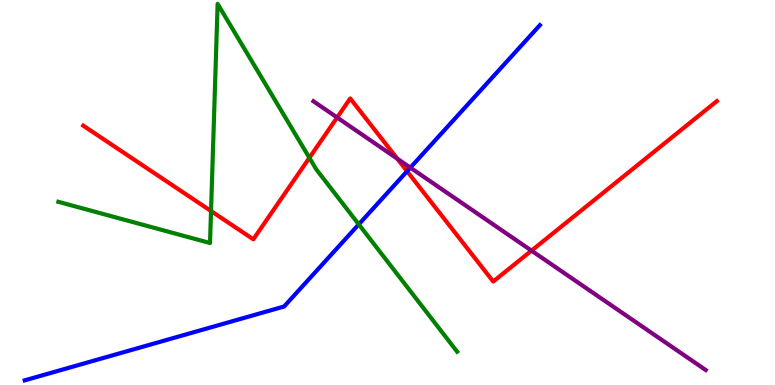[{'lines': ['blue', 'red'], 'intersections': [{'x': 5.25, 'y': 5.55}]}, {'lines': ['green', 'red'], 'intersections': [{'x': 2.72, 'y': 4.52}, {'x': 3.99, 'y': 5.9}]}, {'lines': ['purple', 'red'], 'intersections': [{'x': 4.35, 'y': 6.95}, {'x': 5.13, 'y': 5.88}, {'x': 6.86, 'y': 3.49}]}, {'lines': ['blue', 'green'], 'intersections': [{'x': 4.63, 'y': 4.17}]}, {'lines': ['blue', 'purple'], 'intersections': [{'x': 5.29, 'y': 5.65}]}, {'lines': ['green', 'purple'], 'intersections': []}]